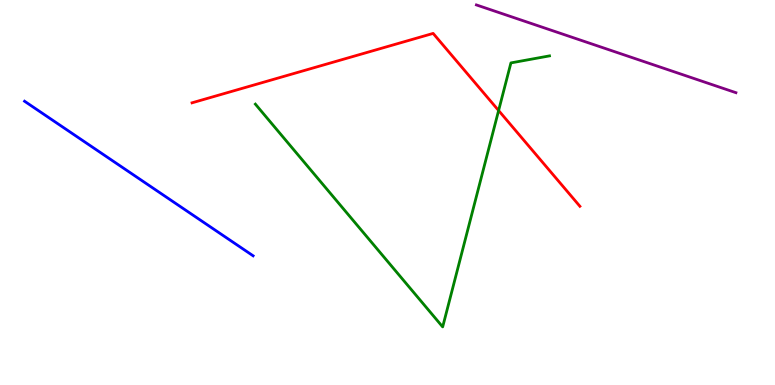[{'lines': ['blue', 'red'], 'intersections': []}, {'lines': ['green', 'red'], 'intersections': [{'x': 6.43, 'y': 7.13}]}, {'lines': ['purple', 'red'], 'intersections': []}, {'lines': ['blue', 'green'], 'intersections': []}, {'lines': ['blue', 'purple'], 'intersections': []}, {'lines': ['green', 'purple'], 'intersections': []}]